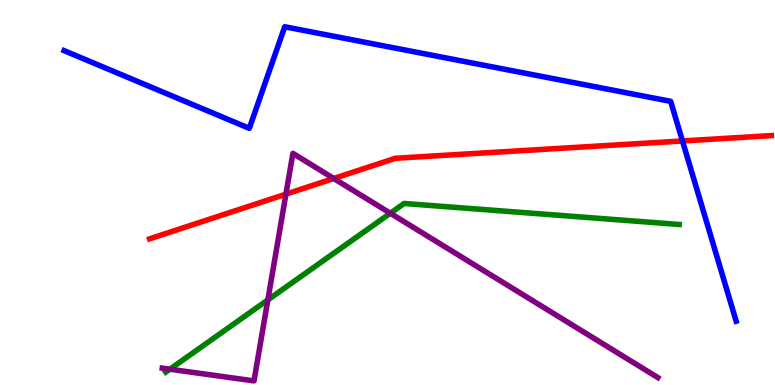[{'lines': ['blue', 'red'], 'intersections': [{'x': 8.81, 'y': 6.34}]}, {'lines': ['green', 'red'], 'intersections': []}, {'lines': ['purple', 'red'], 'intersections': [{'x': 3.69, 'y': 4.96}, {'x': 4.31, 'y': 5.36}]}, {'lines': ['blue', 'green'], 'intersections': []}, {'lines': ['blue', 'purple'], 'intersections': []}, {'lines': ['green', 'purple'], 'intersections': [{'x': 2.19, 'y': 0.41}, {'x': 3.46, 'y': 2.21}, {'x': 5.04, 'y': 4.46}]}]